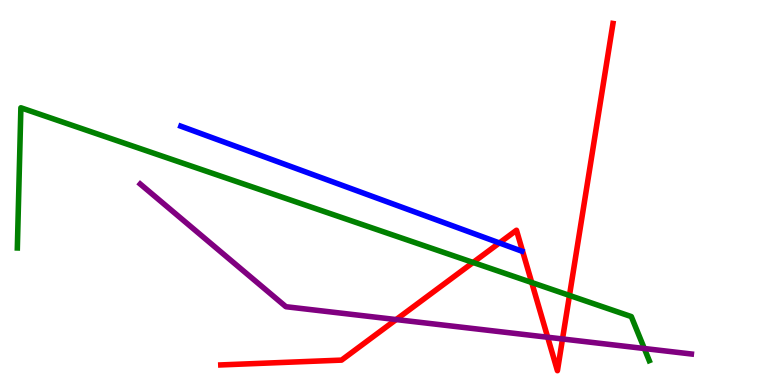[{'lines': ['blue', 'red'], 'intersections': [{'x': 6.44, 'y': 3.69}]}, {'lines': ['green', 'red'], 'intersections': [{'x': 6.1, 'y': 3.18}, {'x': 6.86, 'y': 2.66}, {'x': 7.35, 'y': 2.33}]}, {'lines': ['purple', 'red'], 'intersections': [{'x': 5.11, 'y': 1.7}, {'x': 7.07, 'y': 1.24}, {'x': 7.26, 'y': 1.2}]}, {'lines': ['blue', 'green'], 'intersections': []}, {'lines': ['blue', 'purple'], 'intersections': []}, {'lines': ['green', 'purple'], 'intersections': [{'x': 8.31, 'y': 0.948}]}]